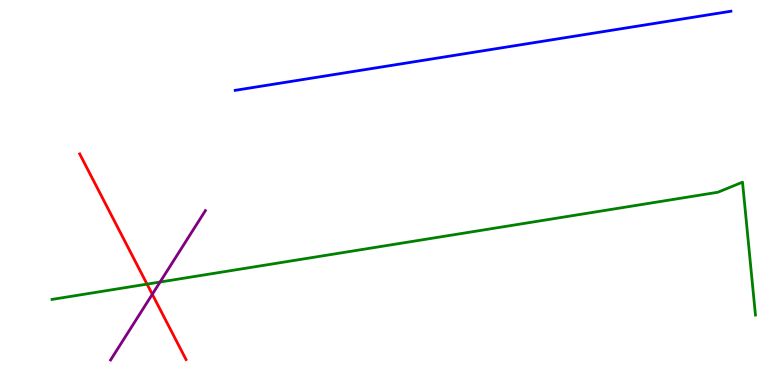[{'lines': ['blue', 'red'], 'intersections': []}, {'lines': ['green', 'red'], 'intersections': [{'x': 1.9, 'y': 2.62}]}, {'lines': ['purple', 'red'], 'intersections': [{'x': 1.97, 'y': 2.36}]}, {'lines': ['blue', 'green'], 'intersections': []}, {'lines': ['blue', 'purple'], 'intersections': []}, {'lines': ['green', 'purple'], 'intersections': [{'x': 2.07, 'y': 2.67}]}]